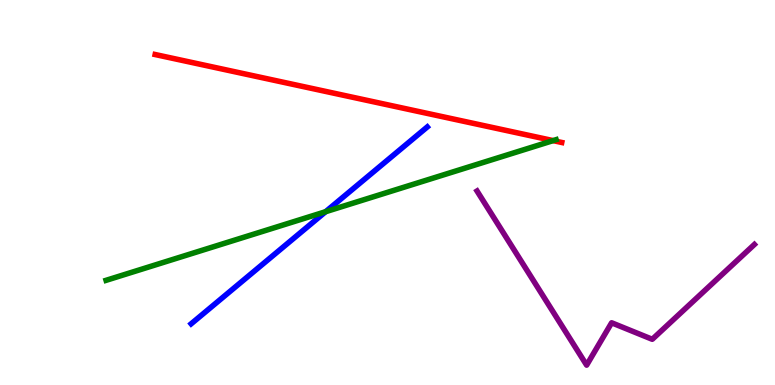[{'lines': ['blue', 'red'], 'intersections': []}, {'lines': ['green', 'red'], 'intersections': [{'x': 7.14, 'y': 6.35}]}, {'lines': ['purple', 'red'], 'intersections': []}, {'lines': ['blue', 'green'], 'intersections': [{'x': 4.2, 'y': 4.5}]}, {'lines': ['blue', 'purple'], 'intersections': []}, {'lines': ['green', 'purple'], 'intersections': []}]